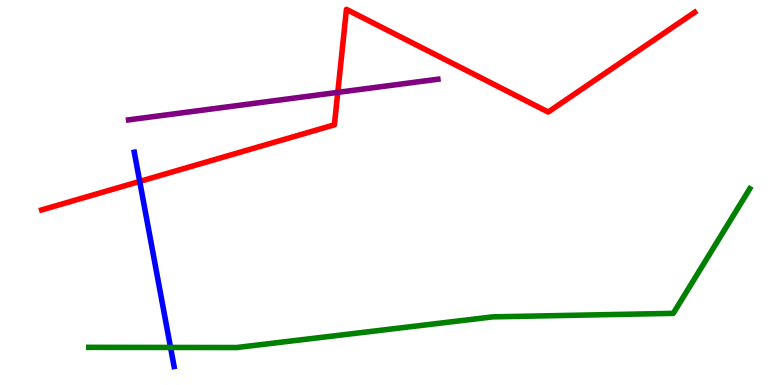[{'lines': ['blue', 'red'], 'intersections': [{'x': 1.8, 'y': 5.29}]}, {'lines': ['green', 'red'], 'intersections': []}, {'lines': ['purple', 'red'], 'intersections': [{'x': 4.36, 'y': 7.6}]}, {'lines': ['blue', 'green'], 'intersections': [{'x': 2.2, 'y': 0.976}]}, {'lines': ['blue', 'purple'], 'intersections': []}, {'lines': ['green', 'purple'], 'intersections': []}]